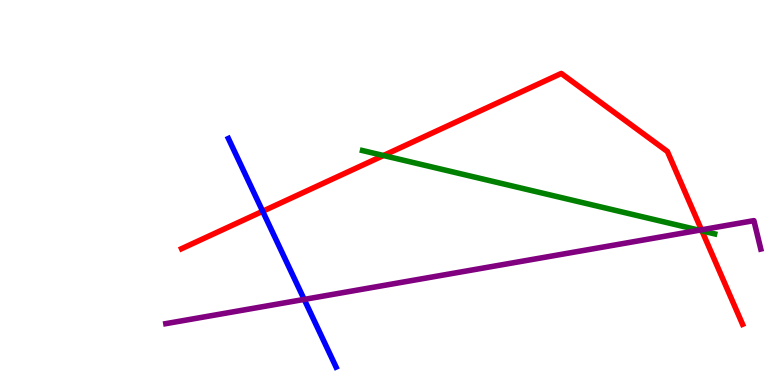[{'lines': ['blue', 'red'], 'intersections': [{'x': 3.39, 'y': 4.51}]}, {'lines': ['green', 'red'], 'intersections': [{'x': 4.95, 'y': 5.96}, {'x': 9.06, 'y': 4.0}]}, {'lines': ['purple', 'red'], 'intersections': [{'x': 9.05, 'y': 4.03}]}, {'lines': ['blue', 'green'], 'intersections': []}, {'lines': ['blue', 'purple'], 'intersections': [{'x': 3.93, 'y': 2.22}]}, {'lines': ['green', 'purple'], 'intersections': [{'x': 9.02, 'y': 4.02}]}]